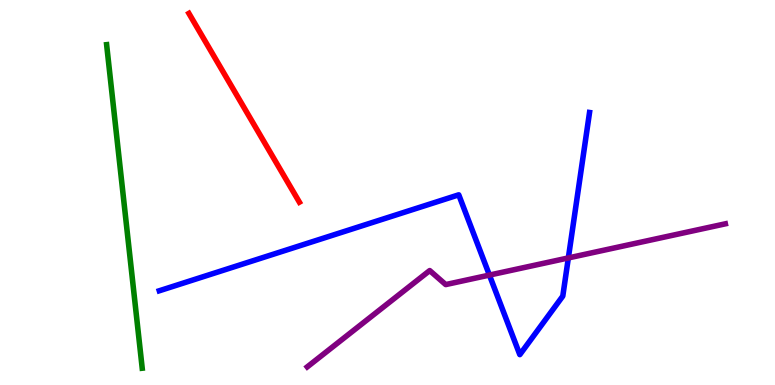[{'lines': ['blue', 'red'], 'intersections': []}, {'lines': ['green', 'red'], 'intersections': []}, {'lines': ['purple', 'red'], 'intersections': []}, {'lines': ['blue', 'green'], 'intersections': []}, {'lines': ['blue', 'purple'], 'intersections': [{'x': 6.32, 'y': 2.86}, {'x': 7.33, 'y': 3.3}]}, {'lines': ['green', 'purple'], 'intersections': []}]